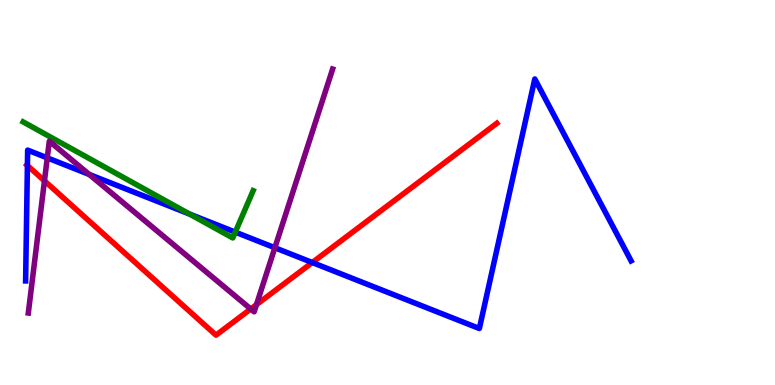[{'lines': ['blue', 'red'], 'intersections': [{'x': 0.354, 'y': 5.7}, {'x': 4.03, 'y': 3.18}]}, {'lines': ['green', 'red'], 'intersections': []}, {'lines': ['purple', 'red'], 'intersections': [{'x': 0.574, 'y': 5.3}, {'x': 3.24, 'y': 1.98}, {'x': 3.31, 'y': 2.09}]}, {'lines': ['blue', 'green'], 'intersections': [{'x': 2.45, 'y': 4.44}, {'x': 3.04, 'y': 3.97}]}, {'lines': ['blue', 'purple'], 'intersections': [{'x': 0.61, 'y': 5.9}, {'x': 1.15, 'y': 5.47}, {'x': 3.55, 'y': 3.57}]}, {'lines': ['green', 'purple'], 'intersections': []}]